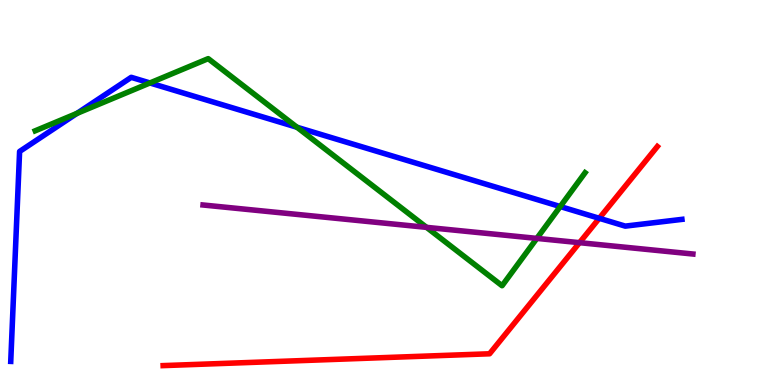[{'lines': ['blue', 'red'], 'intersections': [{'x': 7.73, 'y': 4.33}]}, {'lines': ['green', 'red'], 'intersections': []}, {'lines': ['purple', 'red'], 'intersections': [{'x': 7.48, 'y': 3.7}]}, {'lines': ['blue', 'green'], 'intersections': [{'x': 0.993, 'y': 7.05}, {'x': 1.93, 'y': 7.85}, {'x': 3.83, 'y': 6.69}, {'x': 7.23, 'y': 4.64}]}, {'lines': ['blue', 'purple'], 'intersections': []}, {'lines': ['green', 'purple'], 'intersections': [{'x': 5.5, 'y': 4.09}, {'x': 6.93, 'y': 3.81}]}]